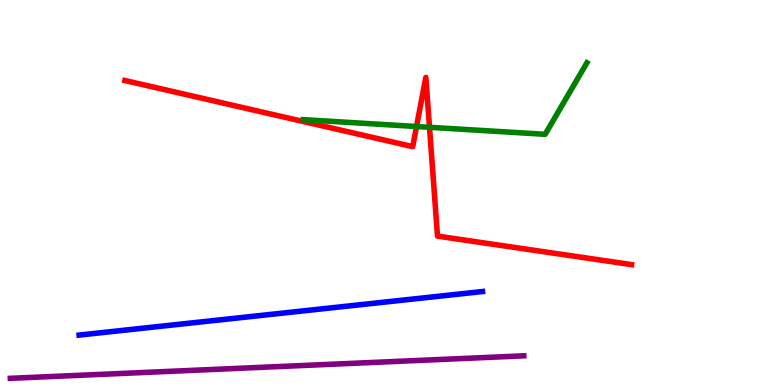[{'lines': ['blue', 'red'], 'intersections': []}, {'lines': ['green', 'red'], 'intersections': [{'x': 5.37, 'y': 6.71}, {'x': 5.54, 'y': 6.69}]}, {'lines': ['purple', 'red'], 'intersections': []}, {'lines': ['blue', 'green'], 'intersections': []}, {'lines': ['blue', 'purple'], 'intersections': []}, {'lines': ['green', 'purple'], 'intersections': []}]